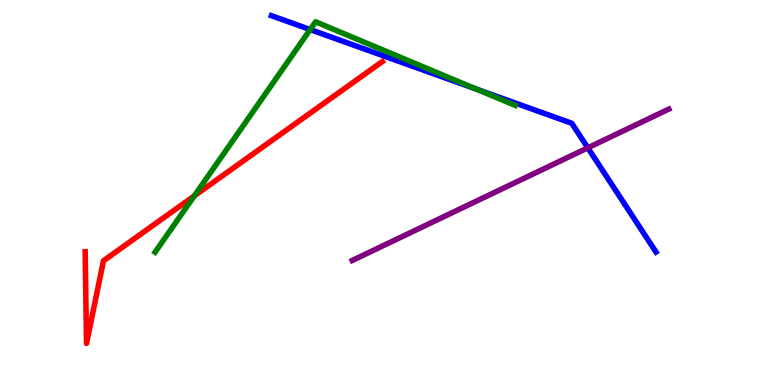[{'lines': ['blue', 'red'], 'intersections': []}, {'lines': ['green', 'red'], 'intersections': [{'x': 2.51, 'y': 4.91}]}, {'lines': ['purple', 'red'], 'intersections': []}, {'lines': ['blue', 'green'], 'intersections': [{'x': 4.0, 'y': 9.23}, {'x': 6.14, 'y': 7.69}]}, {'lines': ['blue', 'purple'], 'intersections': [{'x': 7.58, 'y': 6.16}]}, {'lines': ['green', 'purple'], 'intersections': []}]